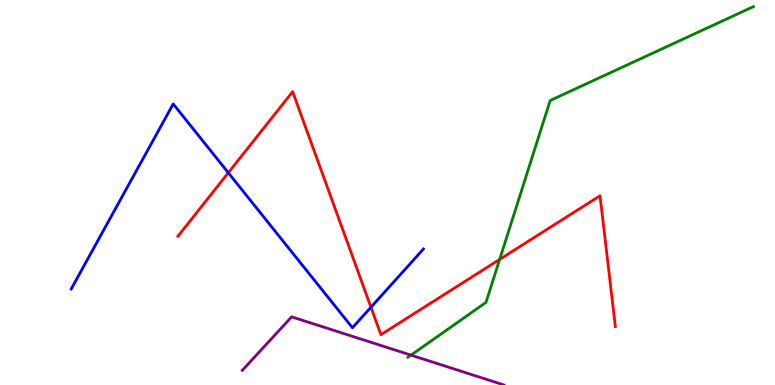[{'lines': ['blue', 'red'], 'intersections': [{'x': 2.95, 'y': 5.51}, {'x': 4.79, 'y': 2.02}]}, {'lines': ['green', 'red'], 'intersections': [{'x': 6.45, 'y': 3.26}]}, {'lines': ['purple', 'red'], 'intersections': []}, {'lines': ['blue', 'green'], 'intersections': []}, {'lines': ['blue', 'purple'], 'intersections': []}, {'lines': ['green', 'purple'], 'intersections': [{'x': 5.3, 'y': 0.776}]}]